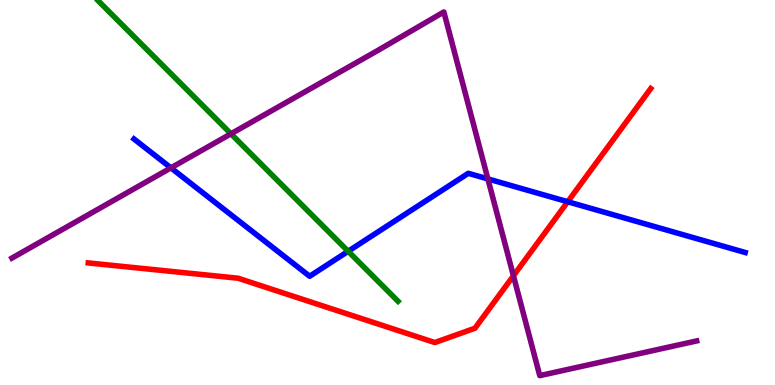[{'lines': ['blue', 'red'], 'intersections': [{'x': 7.33, 'y': 4.76}]}, {'lines': ['green', 'red'], 'intersections': []}, {'lines': ['purple', 'red'], 'intersections': [{'x': 6.62, 'y': 2.84}]}, {'lines': ['blue', 'green'], 'intersections': [{'x': 4.49, 'y': 3.47}]}, {'lines': ['blue', 'purple'], 'intersections': [{'x': 2.21, 'y': 5.64}, {'x': 6.3, 'y': 5.35}]}, {'lines': ['green', 'purple'], 'intersections': [{'x': 2.98, 'y': 6.52}]}]